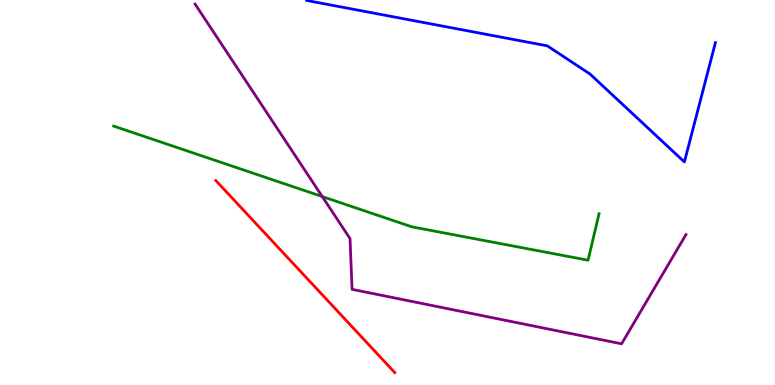[{'lines': ['blue', 'red'], 'intersections': []}, {'lines': ['green', 'red'], 'intersections': []}, {'lines': ['purple', 'red'], 'intersections': []}, {'lines': ['blue', 'green'], 'intersections': []}, {'lines': ['blue', 'purple'], 'intersections': []}, {'lines': ['green', 'purple'], 'intersections': [{'x': 4.16, 'y': 4.89}]}]